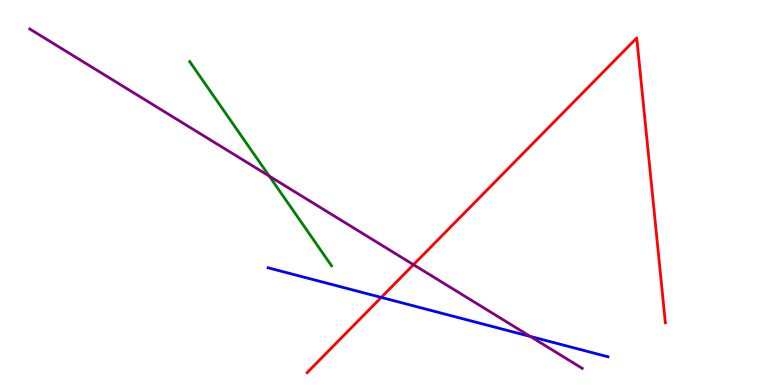[{'lines': ['blue', 'red'], 'intersections': [{'x': 4.92, 'y': 2.28}]}, {'lines': ['green', 'red'], 'intersections': []}, {'lines': ['purple', 'red'], 'intersections': [{'x': 5.34, 'y': 3.13}]}, {'lines': ['blue', 'green'], 'intersections': []}, {'lines': ['blue', 'purple'], 'intersections': [{'x': 6.84, 'y': 1.26}]}, {'lines': ['green', 'purple'], 'intersections': [{'x': 3.47, 'y': 5.43}]}]